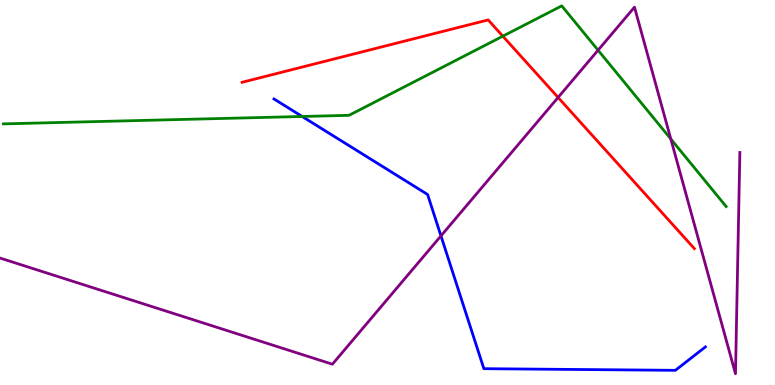[{'lines': ['blue', 'red'], 'intersections': []}, {'lines': ['green', 'red'], 'intersections': [{'x': 6.49, 'y': 9.06}]}, {'lines': ['purple', 'red'], 'intersections': [{'x': 7.2, 'y': 7.47}]}, {'lines': ['blue', 'green'], 'intersections': [{'x': 3.9, 'y': 6.97}]}, {'lines': ['blue', 'purple'], 'intersections': [{'x': 5.69, 'y': 3.87}]}, {'lines': ['green', 'purple'], 'intersections': [{'x': 7.72, 'y': 8.7}, {'x': 8.66, 'y': 6.39}]}]